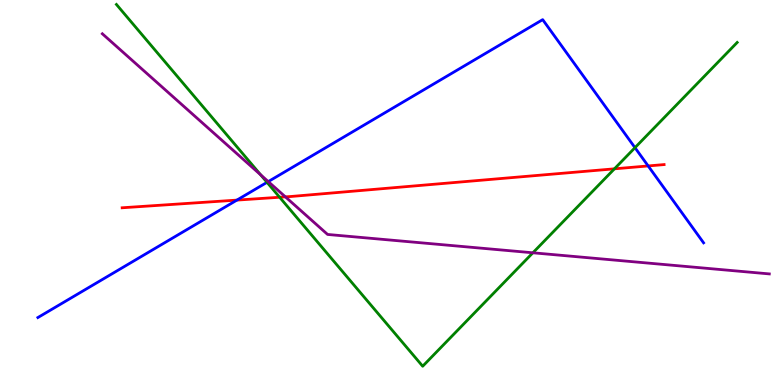[{'lines': ['blue', 'red'], 'intersections': [{'x': 3.06, 'y': 4.8}, {'x': 8.36, 'y': 5.69}]}, {'lines': ['green', 'red'], 'intersections': [{'x': 3.61, 'y': 4.88}, {'x': 7.93, 'y': 5.61}]}, {'lines': ['purple', 'red'], 'intersections': [{'x': 3.68, 'y': 4.89}]}, {'lines': ['blue', 'green'], 'intersections': [{'x': 3.45, 'y': 5.26}, {'x': 8.19, 'y': 6.16}]}, {'lines': ['blue', 'purple'], 'intersections': [{'x': 3.46, 'y': 5.28}]}, {'lines': ['green', 'purple'], 'intersections': [{'x': 3.36, 'y': 5.46}, {'x': 6.88, 'y': 3.43}]}]